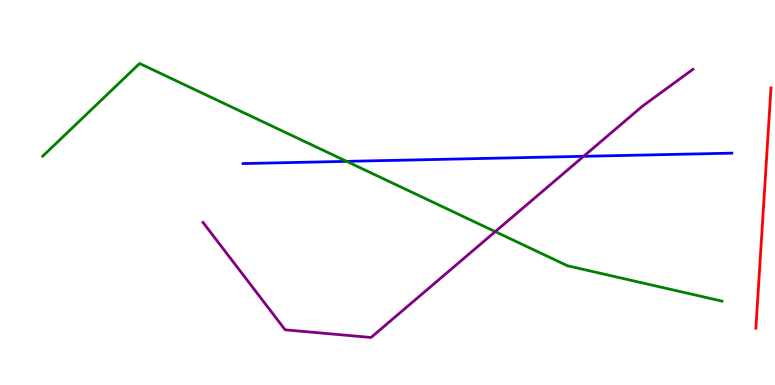[{'lines': ['blue', 'red'], 'intersections': []}, {'lines': ['green', 'red'], 'intersections': []}, {'lines': ['purple', 'red'], 'intersections': []}, {'lines': ['blue', 'green'], 'intersections': [{'x': 4.47, 'y': 5.81}]}, {'lines': ['blue', 'purple'], 'intersections': [{'x': 7.53, 'y': 5.94}]}, {'lines': ['green', 'purple'], 'intersections': [{'x': 6.39, 'y': 3.98}]}]